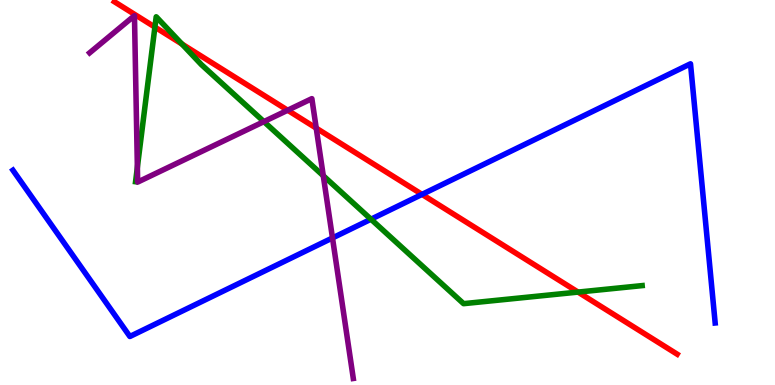[{'lines': ['blue', 'red'], 'intersections': [{'x': 5.45, 'y': 4.95}]}, {'lines': ['green', 'red'], 'intersections': [{'x': 2.0, 'y': 9.3}, {'x': 2.35, 'y': 8.86}, {'x': 7.46, 'y': 2.41}]}, {'lines': ['purple', 'red'], 'intersections': [{'x': 3.71, 'y': 7.14}, {'x': 4.08, 'y': 6.67}]}, {'lines': ['blue', 'green'], 'intersections': [{'x': 4.79, 'y': 4.31}]}, {'lines': ['blue', 'purple'], 'intersections': [{'x': 4.29, 'y': 3.82}]}, {'lines': ['green', 'purple'], 'intersections': [{'x': 1.77, 'y': 5.66}, {'x': 3.41, 'y': 6.84}, {'x': 4.17, 'y': 5.44}]}]